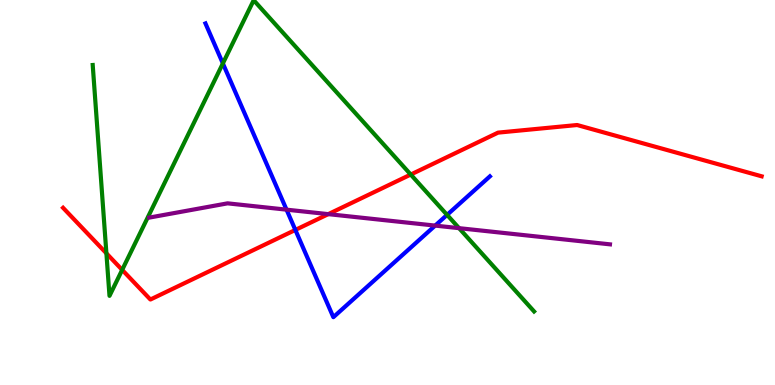[{'lines': ['blue', 'red'], 'intersections': [{'x': 3.81, 'y': 4.03}]}, {'lines': ['green', 'red'], 'intersections': [{'x': 1.37, 'y': 3.42}, {'x': 1.58, 'y': 2.99}, {'x': 5.3, 'y': 5.47}]}, {'lines': ['purple', 'red'], 'intersections': [{'x': 4.24, 'y': 4.44}]}, {'lines': ['blue', 'green'], 'intersections': [{'x': 2.88, 'y': 8.35}, {'x': 5.77, 'y': 4.42}]}, {'lines': ['blue', 'purple'], 'intersections': [{'x': 3.7, 'y': 4.55}, {'x': 5.61, 'y': 4.14}]}, {'lines': ['green', 'purple'], 'intersections': [{'x': 5.92, 'y': 4.07}]}]